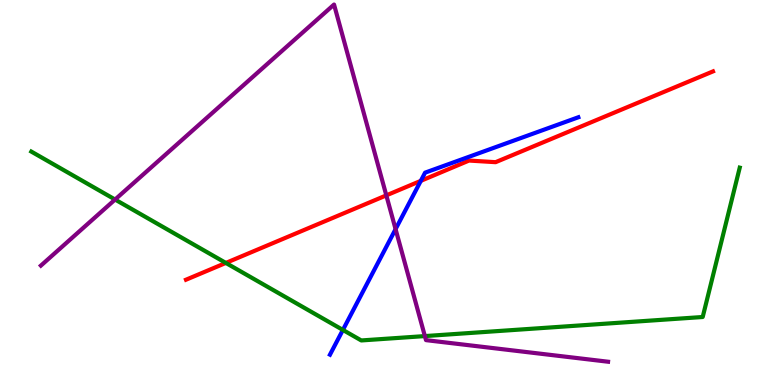[{'lines': ['blue', 'red'], 'intersections': [{'x': 5.43, 'y': 5.3}]}, {'lines': ['green', 'red'], 'intersections': [{'x': 2.91, 'y': 3.17}]}, {'lines': ['purple', 'red'], 'intersections': [{'x': 4.98, 'y': 4.93}]}, {'lines': ['blue', 'green'], 'intersections': [{'x': 4.42, 'y': 1.43}]}, {'lines': ['blue', 'purple'], 'intersections': [{'x': 5.1, 'y': 4.05}]}, {'lines': ['green', 'purple'], 'intersections': [{'x': 1.48, 'y': 4.82}, {'x': 5.48, 'y': 1.27}]}]